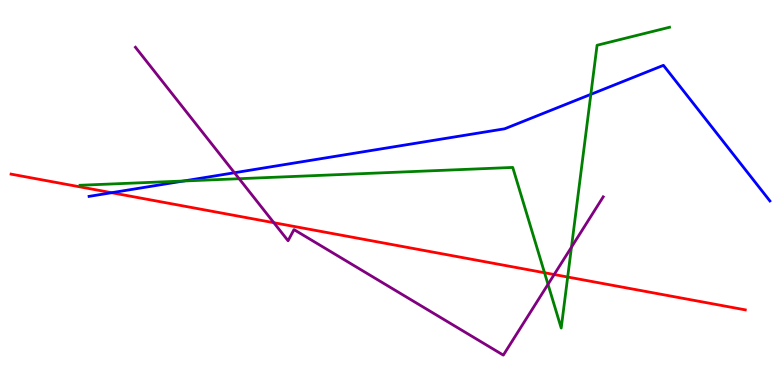[{'lines': ['blue', 'red'], 'intersections': [{'x': 1.44, 'y': 4.99}]}, {'lines': ['green', 'red'], 'intersections': [{'x': 7.03, 'y': 2.92}, {'x': 7.32, 'y': 2.8}]}, {'lines': ['purple', 'red'], 'intersections': [{'x': 3.53, 'y': 4.22}, {'x': 7.15, 'y': 2.87}]}, {'lines': ['blue', 'green'], 'intersections': [{'x': 2.37, 'y': 5.3}, {'x': 7.62, 'y': 7.55}]}, {'lines': ['blue', 'purple'], 'intersections': [{'x': 3.02, 'y': 5.51}]}, {'lines': ['green', 'purple'], 'intersections': [{'x': 3.09, 'y': 5.36}, {'x': 7.07, 'y': 2.62}, {'x': 7.37, 'y': 3.58}]}]